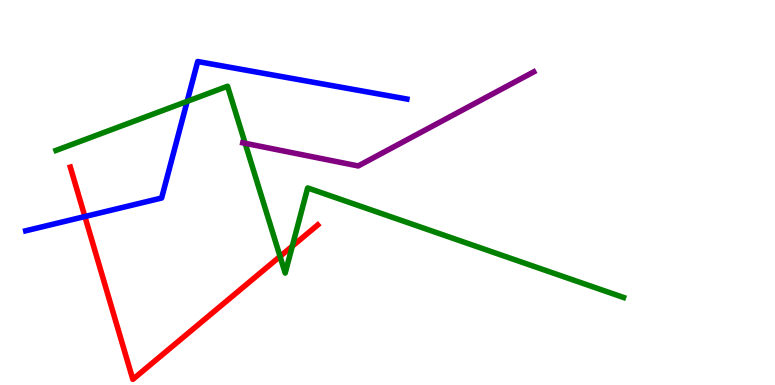[{'lines': ['blue', 'red'], 'intersections': [{'x': 1.1, 'y': 4.38}]}, {'lines': ['green', 'red'], 'intersections': [{'x': 3.61, 'y': 3.34}, {'x': 3.77, 'y': 3.61}]}, {'lines': ['purple', 'red'], 'intersections': []}, {'lines': ['blue', 'green'], 'intersections': [{'x': 2.42, 'y': 7.37}]}, {'lines': ['blue', 'purple'], 'intersections': []}, {'lines': ['green', 'purple'], 'intersections': [{'x': 3.16, 'y': 6.28}]}]